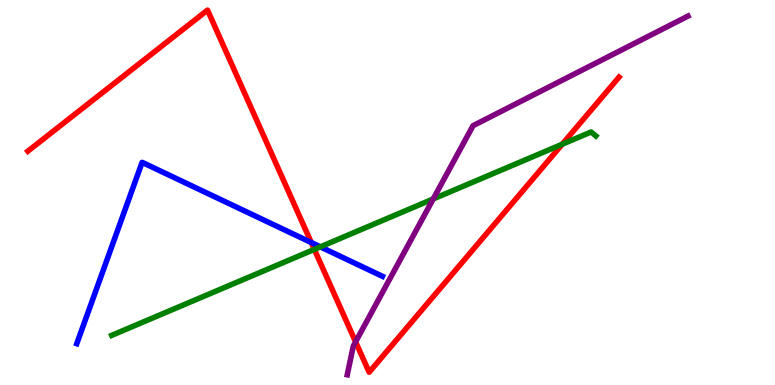[{'lines': ['blue', 'red'], 'intersections': [{'x': 4.02, 'y': 3.7}]}, {'lines': ['green', 'red'], 'intersections': [{'x': 4.06, 'y': 3.52}, {'x': 7.25, 'y': 6.25}]}, {'lines': ['purple', 'red'], 'intersections': [{'x': 4.59, 'y': 1.12}]}, {'lines': ['blue', 'green'], 'intersections': [{'x': 4.13, 'y': 3.59}]}, {'lines': ['blue', 'purple'], 'intersections': []}, {'lines': ['green', 'purple'], 'intersections': [{'x': 5.59, 'y': 4.83}]}]